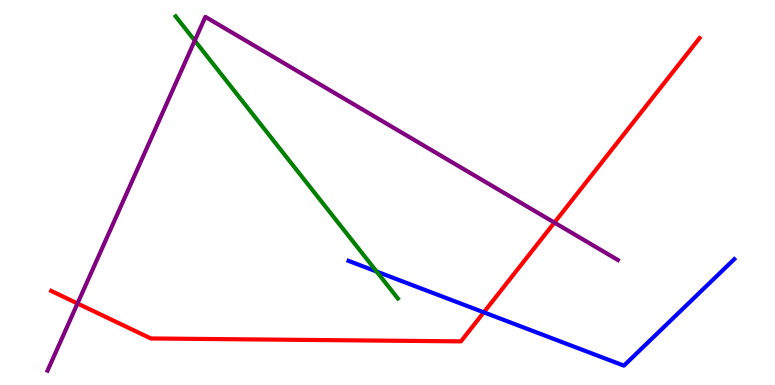[{'lines': ['blue', 'red'], 'intersections': [{'x': 6.24, 'y': 1.89}]}, {'lines': ['green', 'red'], 'intersections': []}, {'lines': ['purple', 'red'], 'intersections': [{'x': 1.0, 'y': 2.12}, {'x': 7.15, 'y': 4.22}]}, {'lines': ['blue', 'green'], 'intersections': [{'x': 4.86, 'y': 2.95}]}, {'lines': ['blue', 'purple'], 'intersections': []}, {'lines': ['green', 'purple'], 'intersections': [{'x': 2.51, 'y': 8.94}]}]